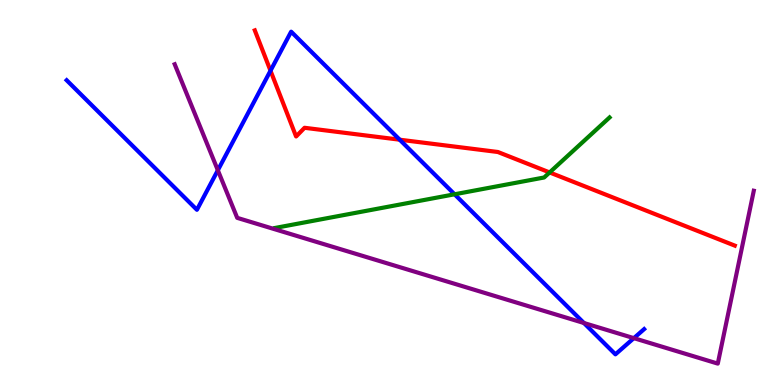[{'lines': ['blue', 'red'], 'intersections': [{'x': 3.49, 'y': 8.16}, {'x': 5.16, 'y': 6.37}]}, {'lines': ['green', 'red'], 'intersections': [{'x': 7.09, 'y': 5.52}]}, {'lines': ['purple', 'red'], 'intersections': []}, {'lines': ['blue', 'green'], 'intersections': [{'x': 5.87, 'y': 4.95}]}, {'lines': ['blue', 'purple'], 'intersections': [{'x': 2.81, 'y': 5.58}, {'x': 7.53, 'y': 1.61}, {'x': 8.18, 'y': 1.22}]}, {'lines': ['green', 'purple'], 'intersections': []}]